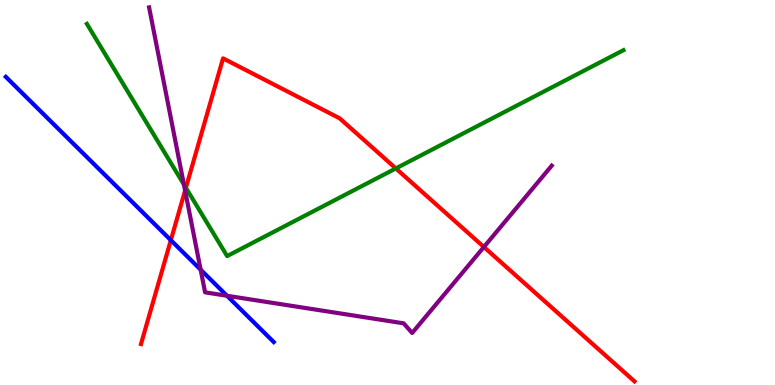[{'lines': ['blue', 'red'], 'intersections': [{'x': 2.2, 'y': 3.76}]}, {'lines': ['green', 'red'], 'intersections': [{'x': 2.4, 'y': 5.12}, {'x': 5.11, 'y': 5.63}]}, {'lines': ['purple', 'red'], 'intersections': [{'x': 2.39, 'y': 5.05}, {'x': 6.24, 'y': 3.58}]}, {'lines': ['blue', 'green'], 'intersections': []}, {'lines': ['blue', 'purple'], 'intersections': [{'x': 2.59, 'y': 3.0}, {'x': 2.93, 'y': 2.32}]}, {'lines': ['green', 'purple'], 'intersections': [{'x': 2.37, 'y': 5.21}]}]